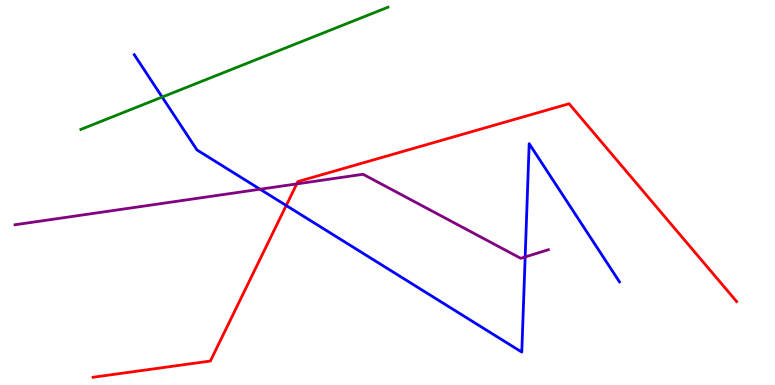[{'lines': ['blue', 'red'], 'intersections': [{'x': 3.69, 'y': 4.66}]}, {'lines': ['green', 'red'], 'intersections': []}, {'lines': ['purple', 'red'], 'intersections': [{'x': 3.83, 'y': 5.22}]}, {'lines': ['blue', 'green'], 'intersections': [{'x': 2.09, 'y': 7.48}]}, {'lines': ['blue', 'purple'], 'intersections': [{'x': 3.36, 'y': 5.09}, {'x': 6.78, 'y': 3.33}]}, {'lines': ['green', 'purple'], 'intersections': []}]